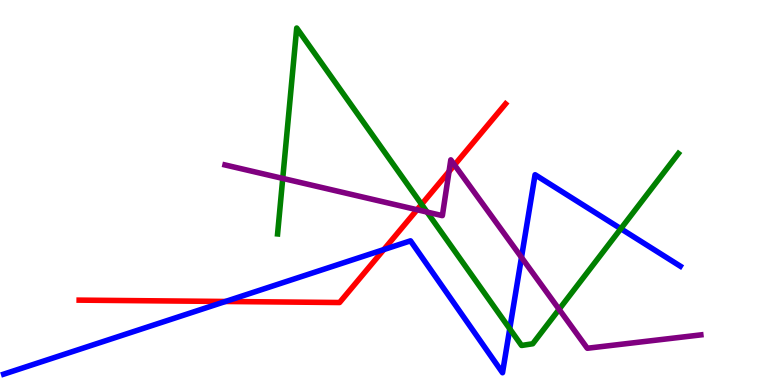[{'lines': ['blue', 'red'], 'intersections': [{'x': 2.91, 'y': 2.17}, {'x': 4.95, 'y': 3.52}]}, {'lines': ['green', 'red'], 'intersections': [{'x': 5.44, 'y': 4.69}]}, {'lines': ['purple', 'red'], 'intersections': [{'x': 5.38, 'y': 4.55}, {'x': 5.79, 'y': 5.55}, {'x': 5.86, 'y': 5.72}]}, {'lines': ['blue', 'green'], 'intersections': [{'x': 6.58, 'y': 1.46}, {'x': 8.01, 'y': 4.06}]}, {'lines': ['blue', 'purple'], 'intersections': [{'x': 6.73, 'y': 3.31}]}, {'lines': ['green', 'purple'], 'intersections': [{'x': 3.65, 'y': 5.37}, {'x': 5.51, 'y': 4.49}, {'x': 7.21, 'y': 1.97}]}]